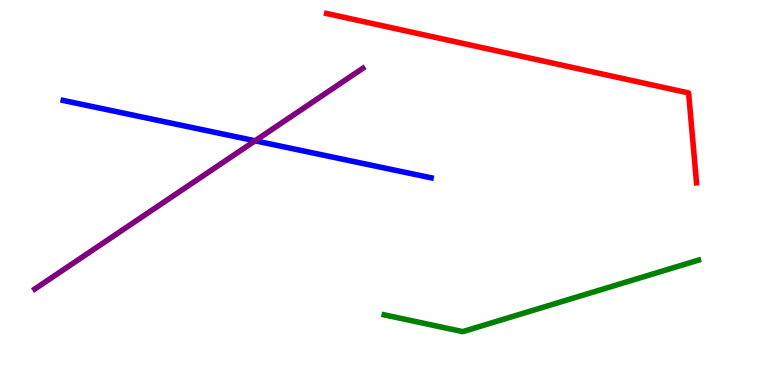[{'lines': ['blue', 'red'], 'intersections': []}, {'lines': ['green', 'red'], 'intersections': []}, {'lines': ['purple', 'red'], 'intersections': []}, {'lines': ['blue', 'green'], 'intersections': []}, {'lines': ['blue', 'purple'], 'intersections': [{'x': 3.29, 'y': 6.34}]}, {'lines': ['green', 'purple'], 'intersections': []}]